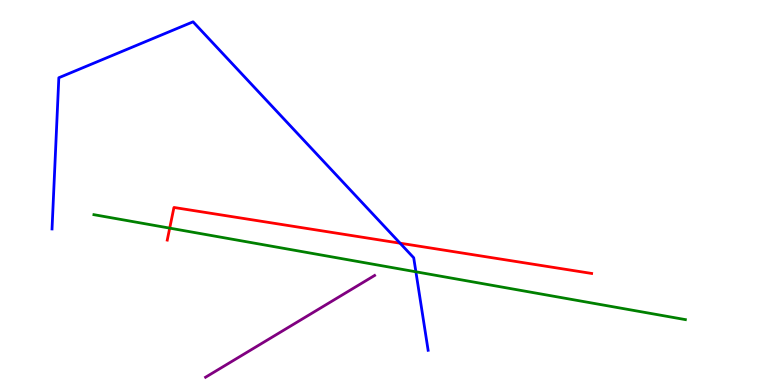[{'lines': ['blue', 'red'], 'intersections': [{'x': 5.16, 'y': 3.68}]}, {'lines': ['green', 'red'], 'intersections': [{'x': 2.19, 'y': 4.07}]}, {'lines': ['purple', 'red'], 'intersections': []}, {'lines': ['blue', 'green'], 'intersections': [{'x': 5.37, 'y': 2.94}]}, {'lines': ['blue', 'purple'], 'intersections': []}, {'lines': ['green', 'purple'], 'intersections': []}]